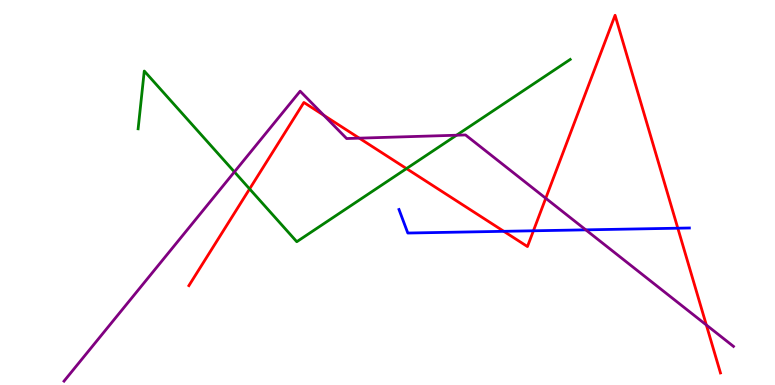[{'lines': ['blue', 'red'], 'intersections': [{'x': 6.5, 'y': 3.99}, {'x': 6.88, 'y': 4.01}, {'x': 8.75, 'y': 4.07}]}, {'lines': ['green', 'red'], 'intersections': [{'x': 3.22, 'y': 5.09}, {'x': 5.24, 'y': 5.62}]}, {'lines': ['purple', 'red'], 'intersections': [{'x': 4.18, 'y': 7.01}, {'x': 4.64, 'y': 6.41}, {'x': 7.04, 'y': 4.85}, {'x': 9.11, 'y': 1.56}]}, {'lines': ['blue', 'green'], 'intersections': []}, {'lines': ['blue', 'purple'], 'intersections': [{'x': 7.56, 'y': 4.03}]}, {'lines': ['green', 'purple'], 'intersections': [{'x': 3.02, 'y': 5.53}, {'x': 5.89, 'y': 6.49}]}]